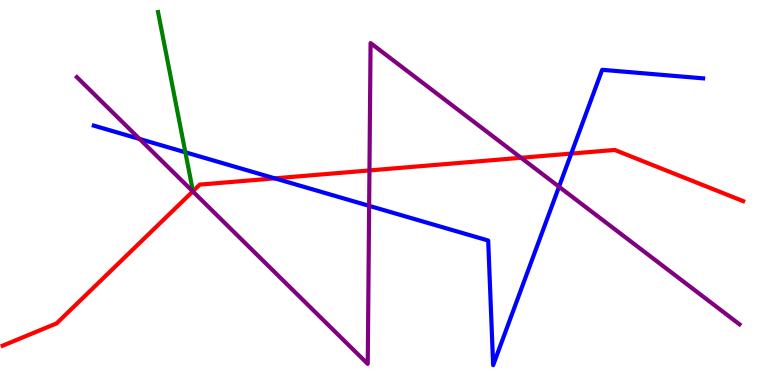[{'lines': ['blue', 'red'], 'intersections': [{'x': 3.55, 'y': 5.37}, {'x': 7.37, 'y': 6.01}]}, {'lines': ['green', 'red'], 'intersections': []}, {'lines': ['purple', 'red'], 'intersections': [{'x': 2.49, 'y': 5.03}, {'x': 4.77, 'y': 5.57}, {'x': 6.72, 'y': 5.9}]}, {'lines': ['blue', 'green'], 'intersections': [{'x': 2.39, 'y': 6.04}]}, {'lines': ['blue', 'purple'], 'intersections': [{'x': 1.8, 'y': 6.39}, {'x': 4.76, 'y': 4.65}, {'x': 7.21, 'y': 5.15}]}, {'lines': ['green', 'purple'], 'intersections': []}]